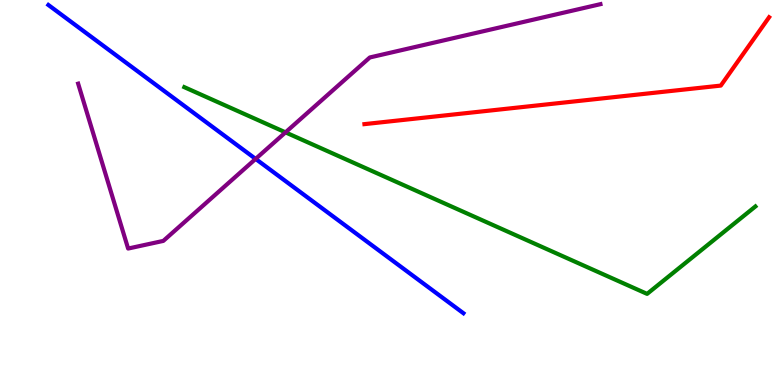[{'lines': ['blue', 'red'], 'intersections': []}, {'lines': ['green', 'red'], 'intersections': []}, {'lines': ['purple', 'red'], 'intersections': []}, {'lines': ['blue', 'green'], 'intersections': []}, {'lines': ['blue', 'purple'], 'intersections': [{'x': 3.3, 'y': 5.87}]}, {'lines': ['green', 'purple'], 'intersections': [{'x': 3.68, 'y': 6.56}]}]